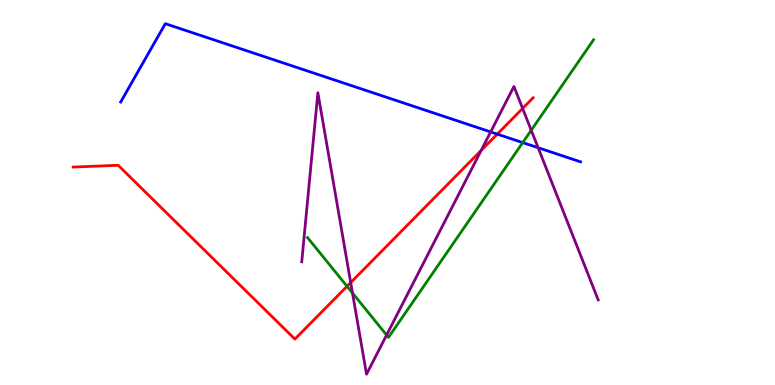[{'lines': ['blue', 'red'], 'intersections': [{'x': 6.42, 'y': 6.52}]}, {'lines': ['green', 'red'], 'intersections': [{'x': 4.48, 'y': 2.56}]}, {'lines': ['purple', 'red'], 'intersections': [{'x': 4.53, 'y': 2.66}, {'x': 6.21, 'y': 6.09}, {'x': 6.74, 'y': 7.18}]}, {'lines': ['blue', 'green'], 'intersections': [{'x': 6.74, 'y': 6.3}]}, {'lines': ['blue', 'purple'], 'intersections': [{'x': 6.33, 'y': 6.57}, {'x': 6.94, 'y': 6.16}]}, {'lines': ['green', 'purple'], 'intersections': [{'x': 4.55, 'y': 2.39}, {'x': 4.99, 'y': 1.3}, {'x': 6.85, 'y': 6.62}]}]